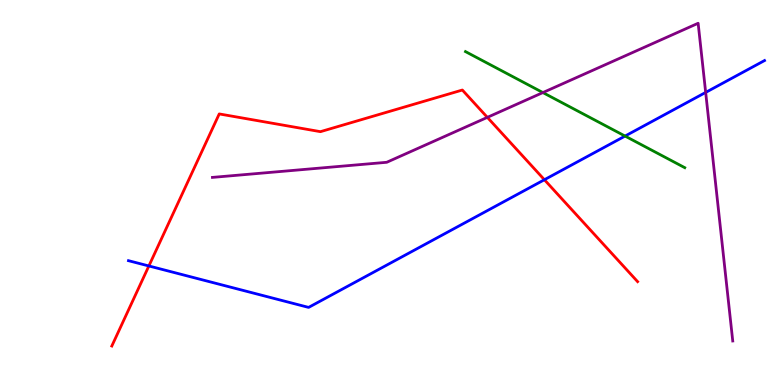[{'lines': ['blue', 'red'], 'intersections': [{'x': 1.92, 'y': 3.09}, {'x': 7.02, 'y': 5.33}]}, {'lines': ['green', 'red'], 'intersections': []}, {'lines': ['purple', 'red'], 'intersections': [{'x': 6.29, 'y': 6.95}]}, {'lines': ['blue', 'green'], 'intersections': [{'x': 8.07, 'y': 6.47}]}, {'lines': ['blue', 'purple'], 'intersections': [{'x': 9.11, 'y': 7.6}]}, {'lines': ['green', 'purple'], 'intersections': [{'x': 7.01, 'y': 7.6}]}]